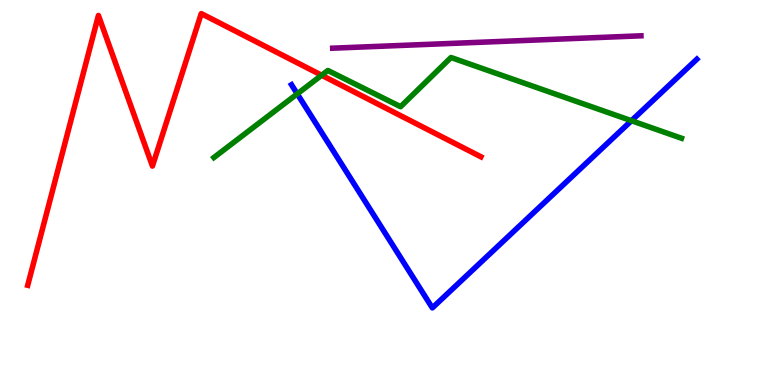[{'lines': ['blue', 'red'], 'intersections': []}, {'lines': ['green', 'red'], 'intersections': [{'x': 4.15, 'y': 8.05}]}, {'lines': ['purple', 'red'], 'intersections': []}, {'lines': ['blue', 'green'], 'intersections': [{'x': 3.84, 'y': 7.56}, {'x': 8.15, 'y': 6.86}]}, {'lines': ['blue', 'purple'], 'intersections': []}, {'lines': ['green', 'purple'], 'intersections': []}]